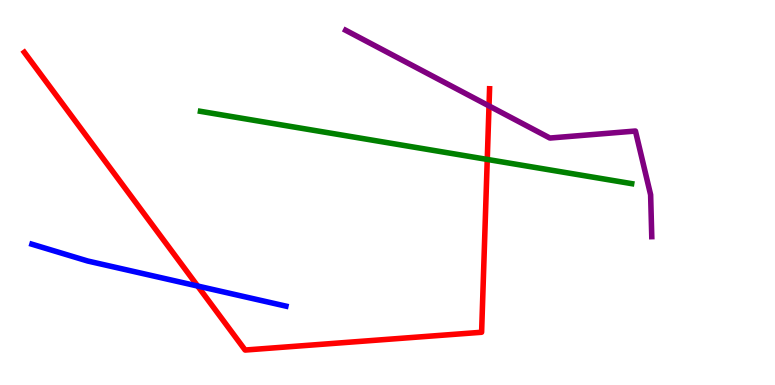[{'lines': ['blue', 'red'], 'intersections': [{'x': 2.55, 'y': 2.57}]}, {'lines': ['green', 'red'], 'intersections': [{'x': 6.29, 'y': 5.86}]}, {'lines': ['purple', 'red'], 'intersections': [{'x': 6.31, 'y': 7.25}]}, {'lines': ['blue', 'green'], 'intersections': []}, {'lines': ['blue', 'purple'], 'intersections': []}, {'lines': ['green', 'purple'], 'intersections': []}]